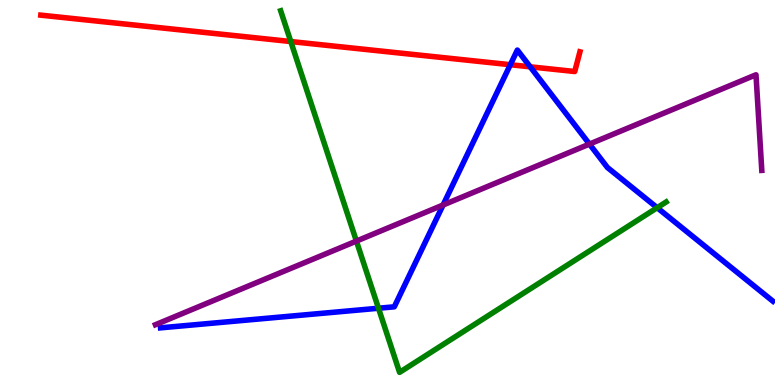[{'lines': ['blue', 'red'], 'intersections': [{'x': 6.58, 'y': 8.32}, {'x': 6.84, 'y': 8.26}]}, {'lines': ['green', 'red'], 'intersections': [{'x': 3.75, 'y': 8.92}]}, {'lines': ['purple', 'red'], 'intersections': []}, {'lines': ['blue', 'green'], 'intersections': [{'x': 4.88, 'y': 1.99}, {'x': 8.48, 'y': 4.61}]}, {'lines': ['blue', 'purple'], 'intersections': [{'x': 5.72, 'y': 4.68}, {'x': 7.61, 'y': 6.26}]}, {'lines': ['green', 'purple'], 'intersections': [{'x': 4.6, 'y': 3.74}]}]